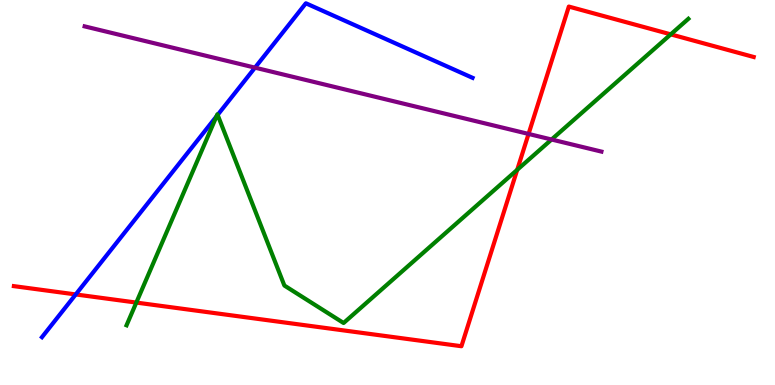[{'lines': ['blue', 'red'], 'intersections': [{'x': 0.977, 'y': 2.35}]}, {'lines': ['green', 'red'], 'intersections': [{'x': 1.76, 'y': 2.14}, {'x': 6.67, 'y': 5.59}, {'x': 8.65, 'y': 9.11}]}, {'lines': ['purple', 'red'], 'intersections': [{'x': 6.82, 'y': 6.52}]}, {'lines': ['blue', 'green'], 'intersections': [{'x': 2.79, 'y': 6.98}, {'x': 2.81, 'y': 7.02}]}, {'lines': ['blue', 'purple'], 'intersections': [{'x': 3.29, 'y': 8.24}]}, {'lines': ['green', 'purple'], 'intersections': [{'x': 7.12, 'y': 6.38}]}]